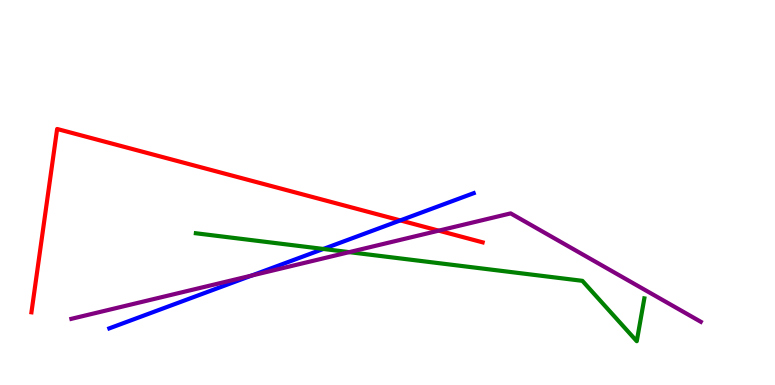[{'lines': ['blue', 'red'], 'intersections': [{'x': 5.17, 'y': 4.28}]}, {'lines': ['green', 'red'], 'intersections': []}, {'lines': ['purple', 'red'], 'intersections': [{'x': 5.66, 'y': 4.01}]}, {'lines': ['blue', 'green'], 'intersections': [{'x': 4.17, 'y': 3.53}]}, {'lines': ['blue', 'purple'], 'intersections': [{'x': 3.25, 'y': 2.84}]}, {'lines': ['green', 'purple'], 'intersections': [{'x': 4.51, 'y': 3.45}]}]